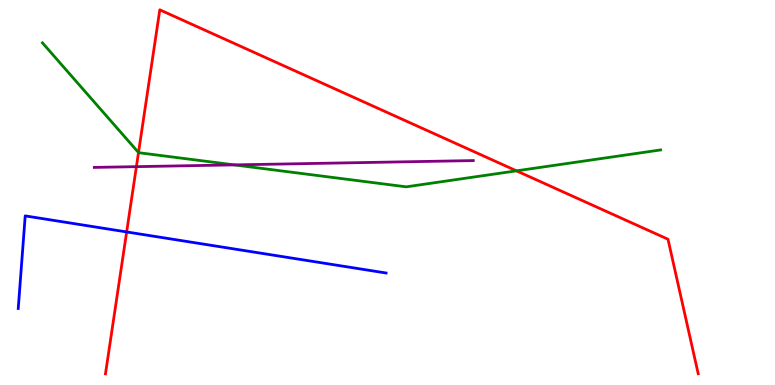[{'lines': ['blue', 'red'], 'intersections': [{'x': 1.63, 'y': 3.98}]}, {'lines': ['green', 'red'], 'intersections': [{'x': 1.79, 'y': 6.04}, {'x': 6.66, 'y': 5.56}]}, {'lines': ['purple', 'red'], 'intersections': [{'x': 1.76, 'y': 5.67}]}, {'lines': ['blue', 'green'], 'intersections': []}, {'lines': ['blue', 'purple'], 'intersections': []}, {'lines': ['green', 'purple'], 'intersections': [{'x': 3.02, 'y': 5.72}]}]